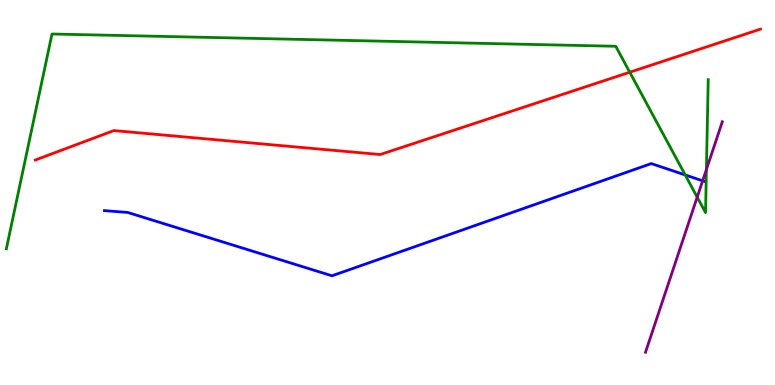[{'lines': ['blue', 'red'], 'intersections': []}, {'lines': ['green', 'red'], 'intersections': [{'x': 8.13, 'y': 8.12}]}, {'lines': ['purple', 'red'], 'intersections': []}, {'lines': ['blue', 'green'], 'intersections': [{'x': 8.84, 'y': 5.46}]}, {'lines': ['blue', 'purple'], 'intersections': [{'x': 9.07, 'y': 5.3}]}, {'lines': ['green', 'purple'], 'intersections': [{'x': 9.0, 'y': 4.88}, {'x': 9.11, 'y': 5.6}]}]